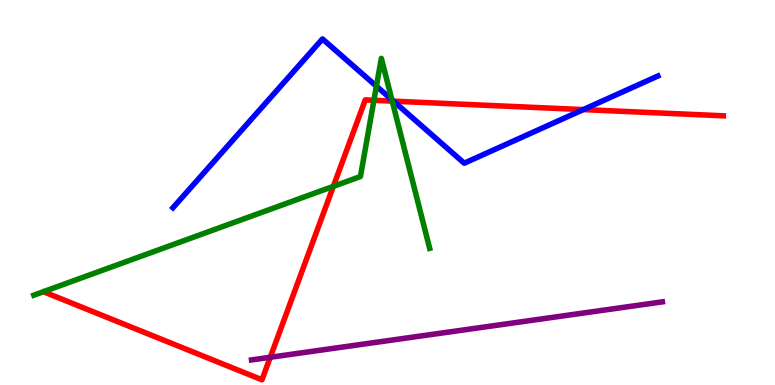[{'lines': ['blue', 'red'], 'intersections': [{'x': 5.08, 'y': 7.37}, {'x': 7.53, 'y': 7.15}]}, {'lines': ['green', 'red'], 'intersections': [{'x': 4.3, 'y': 5.16}, {'x': 4.82, 'y': 7.39}, {'x': 5.06, 'y': 7.37}]}, {'lines': ['purple', 'red'], 'intersections': [{'x': 3.49, 'y': 0.72}]}, {'lines': ['blue', 'green'], 'intersections': [{'x': 4.86, 'y': 7.76}, {'x': 5.06, 'y': 7.41}]}, {'lines': ['blue', 'purple'], 'intersections': []}, {'lines': ['green', 'purple'], 'intersections': []}]